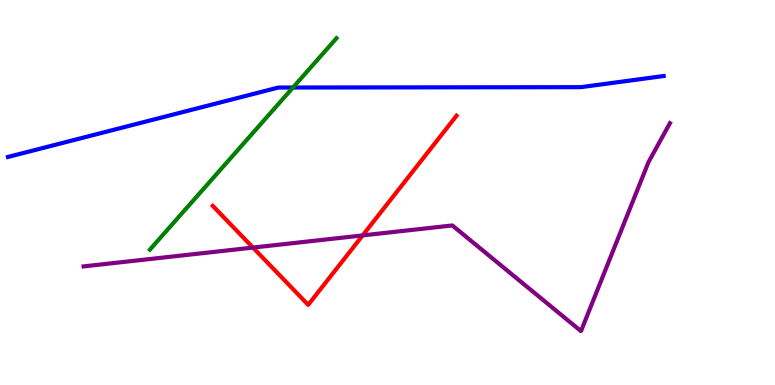[{'lines': ['blue', 'red'], 'intersections': []}, {'lines': ['green', 'red'], 'intersections': []}, {'lines': ['purple', 'red'], 'intersections': [{'x': 3.26, 'y': 3.57}, {'x': 4.68, 'y': 3.89}]}, {'lines': ['blue', 'green'], 'intersections': [{'x': 3.78, 'y': 7.73}]}, {'lines': ['blue', 'purple'], 'intersections': []}, {'lines': ['green', 'purple'], 'intersections': []}]